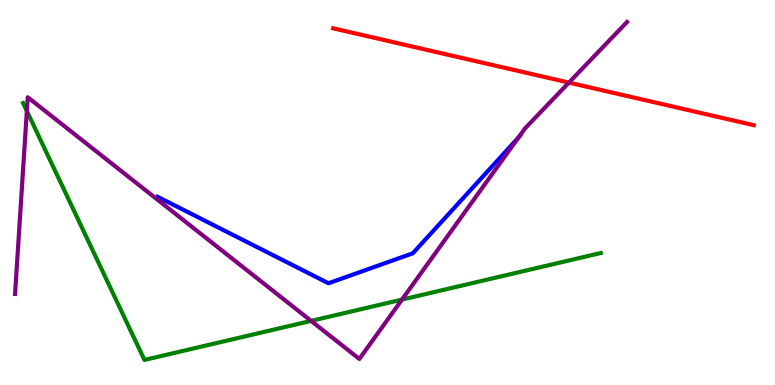[{'lines': ['blue', 'red'], 'intersections': []}, {'lines': ['green', 'red'], 'intersections': []}, {'lines': ['purple', 'red'], 'intersections': [{'x': 7.34, 'y': 7.85}]}, {'lines': ['blue', 'green'], 'intersections': []}, {'lines': ['blue', 'purple'], 'intersections': [{'x': 6.69, 'y': 6.43}]}, {'lines': ['green', 'purple'], 'intersections': [{'x': 0.346, 'y': 7.12}, {'x': 4.01, 'y': 1.67}, {'x': 5.19, 'y': 2.22}]}]